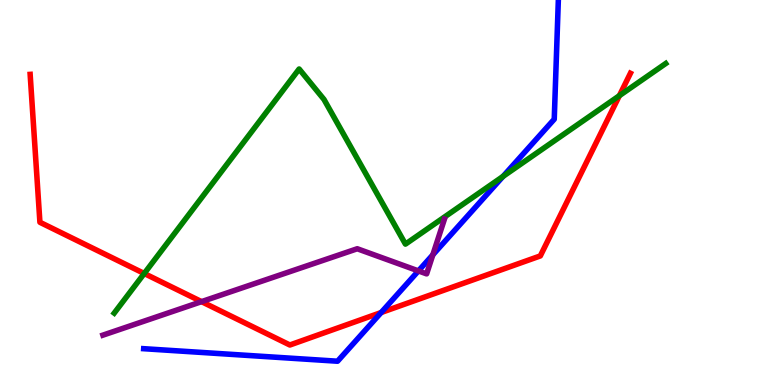[{'lines': ['blue', 'red'], 'intersections': [{'x': 4.92, 'y': 1.88}]}, {'lines': ['green', 'red'], 'intersections': [{'x': 1.86, 'y': 2.9}, {'x': 7.99, 'y': 7.51}]}, {'lines': ['purple', 'red'], 'intersections': [{'x': 2.6, 'y': 2.17}]}, {'lines': ['blue', 'green'], 'intersections': [{'x': 6.49, 'y': 5.42}]}, {'lines': ['blue', 'purple'], 'intersections': [{'x': 5.4, 'y': 2.96}, {'x': 5.58, 'y': 3.38}]}, {'lines': ['green', 'purple'], 'intersections': []}]